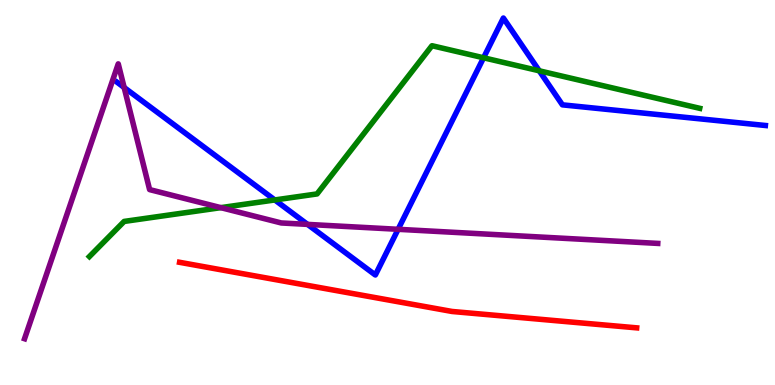[{'lines': ['blue', 'red'], 'intersections': []}, {'lines': ['green', 'red'], 'intersections': []}, {'lines': ['purple', 'red'], 'intersections': []}, {'lines': ['blue', 'green'], 'intersections': [{'x': 3.55, 'y': 4.81}, {'x': 6.24, 'y': 8.5}, {'x': 6.96, 'y': 8.16}]}, {'lines': ['blue', 'purple'], 'intersections': [{'x': 1.6, 'y': 7.73}, {'x': 3.97, 'y': 4.17}, {'x': 5.14, 'y': 4.04}]}, {'lines': ['green', 'purple'], 'intersections': [{'x': 2.85, 'y': 4.61}]}]